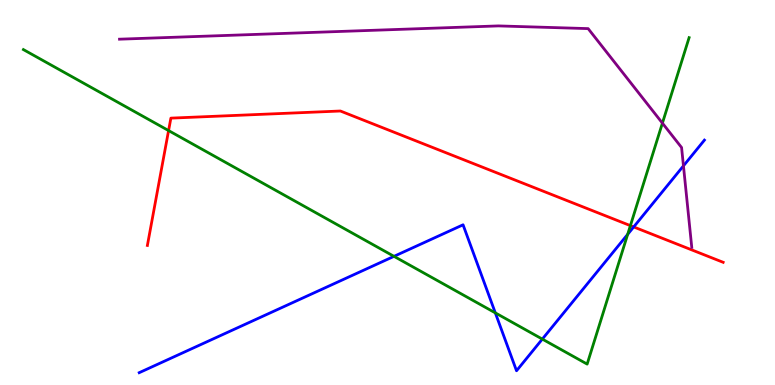[{'lines': ['blue', 'red'], 'intersections': [{'x': 8.18, 'y': 4.11}]}, {'lines': ['green', 'red'], 'intersections': [{'x': 2.18, 'y': 6.61}, {'x': 8.13, 'y': 4.14}]}, {'lines': ['purple', 'red'], 'intersections': []}, {'lines': ['blue', 'green'], 'intersections': [{'x': 5.08, 'y': 3.34}, {'x': 6.39, 'y': 1.87}, {'x': 7.0, 'y': 1.19}, {'x': 8.1, 'y': 3.91}]}, {'lines': ['blue', 'purple'], 'intersections': [{'x': 8.82, 'y': 5.69}]}, {'lines': ['green', 'purple'], 'intersections': [{'x': 8.55, 'y': 6.8}]}]